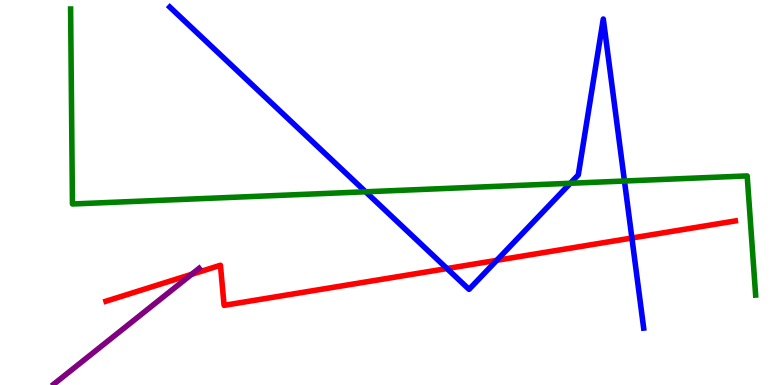[{'lines': ['blue', 'red'], 'intersections': [{'x': 5.77, 'y': 3.02}, {'x': 6.41, 'y': 3.24}, {'x': 8.15, 'y': 3.82}]}, {'lines': ['green', 'red'], 'intersections': []}, {'lines': ['purple', 'red'], 'intersections': [{'x': 2.47, 'y': 2.87}]}, {'lines': ['blue', 'green'], 'intersections': [{'x': 4.72, 'y': 5.02}, {'x': 7.36, 'y': 5.24}, {'x': 8.06, 'y': 5.3}]}, {'lines': ['blue', 'purple'], 'intersections': []}, {'lines': ['green', 'purple'], 'intersections': []}]